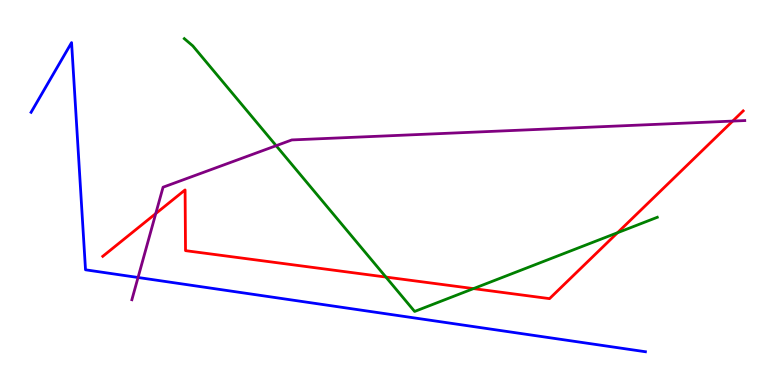[{'lines': ['blue', 'red'], 'intersections': []}, {'lines': ['green', 'red'], 'intersections': [{'x': 4.98, 'y': 2.8}, {'x': 6.11, 'y': 2.5}, {'x': 7.97, 'y': 3.96}]}, {'lines': ['purple', 'red'], 'intersections': [{'x': 2.01, 'y': 4.45}, {'x': 9.45, 'y': 6.86}]}, {'lines': ['blue', 'green'], 'intersections': []}, {'lines': ['blue', 'purple'], 'intersections': [{'x': 1.78, 'y': 2.79}]}, {'lines': ['green', 'purple'], 'intersections': [{'x': 3.56, 'y': 6.22}]}]